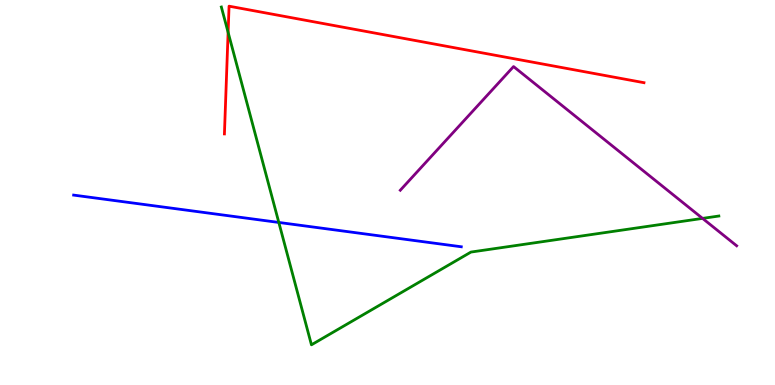[{'lines': ['blue', 'red'], 'intersections': []}, {'lines': ['green', 'red'], 'intersections': [{'x': 2.94, 'y': 9.16}]}, {'lines': ['purple', 'red'], 'intersections': []}, {'lines': ['blue', 'green'], 'intersections': [{'x': 3.6, 'y': 4.22}]}, {'lines': ['blue', 'purple'], 'intersections': []}, {'lines': ['green', 'purple'], 'intersections': [{'x': 9.07, 'y': 4.33}]}]